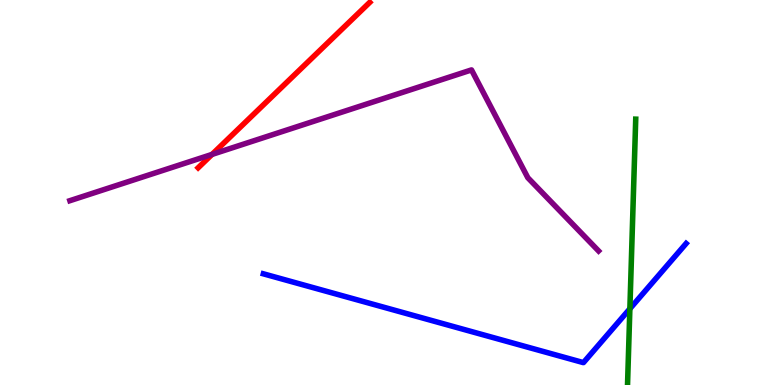[{'lines': ['blue', 'red'], 'intersections': []}, {'lines': ['green', 'red'], 'intersections': []}, {'lines': ['purple', 'red'], 'intersections': [{'x': 2.74, 'y': 5.99}]}, {'lines': ['blue', 'green'], 'intersections': [{'x': 8.13, 'y': 1.98}]}, {'lines': ['blue', 'purple'], 'intersections': []}, {'lines': ['green', 'purple'], 'intersections': []}]